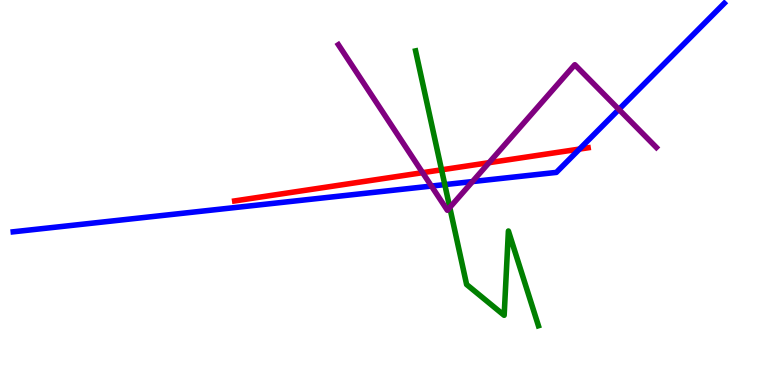[{'lines': ['blue', 'red'], 'intersections': [{'x': 7.48, 'y': 6.13}]}, {'lines': ['green', 'red'], 'intersections': [{'x': 5.7, 'y': 5.59}]}, {'lines': ['purple', 'red'], 'intersections': [{'x': 5.45, 'y': 5.52}, {'x': 6.31, 'y': 5.77}]}, {'lines': ['blue', 'green'], 'intersections': [{'x': 5.74, 'y': 5.21}]}, {'lines': ['blue', 'purple'], 'intersections': [{'x': 5.57, 'y': 5.17}, {'x': 6.1, 'y': 5.28}, {'x': 7.99, 'y': 7.16}]}, {'lines': ['green', 'purple'], 'intersections': [{'x': 5.8, 'y': 4.61}]}]